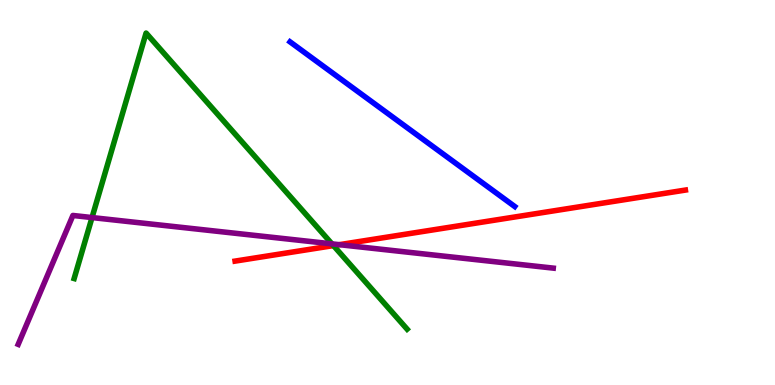[{'lines': ['blue', 'red'], 'intersections': []}, {'lines': ['green', 'red'], 'intersections': [{'x': 4.3, 'y': 3.62}]}, {'lines': ['purple', 'red'], 'intersections': [{'x': 4.38, 'y': 3.64}]}, {'lines': ['blue', 'green'], 'intersections': []}, {'lines': ['blue', 'purple'], 'intersections': []}, {'lines': ['green', 'purple'], 'intersections': [{'x': 1.19, 'y': 4.35}, {'x': 4.28, 'y': 3.67}]}]